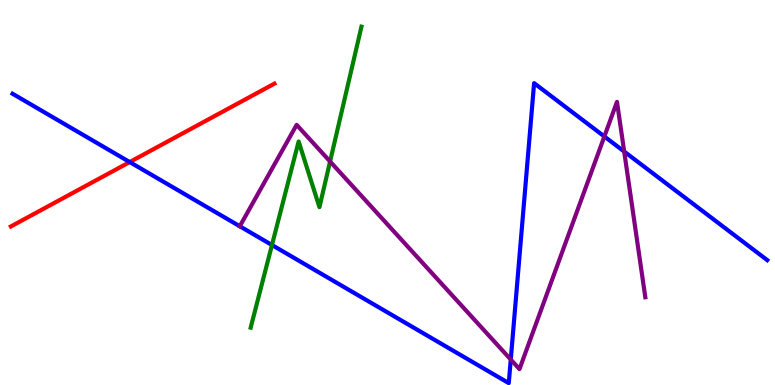[{'lines': ['blue', 'red'], 'intersections': [{'x': 1.67, 'y': 5.79}]}, {'lines': ['green', 'red'], 'intersections': []}, {'lines': ['purple', 'red'], 'intersections': []}, {'lines': ['blue', 'green'], 'intersections': [{'x': 3.51, 'y': 3.64}]}, {'lines': ['blue', 'purple'], 'intersections': [{'x': 3.09, 'y': 4.12}, {'x': 6.59, 'y': 0.661}, {'x': 7.8, 'y': 6.46}, {'x': 8.05, 'y': 6.06}]}, {'lines': ['green', 'purple'], 'intersections': [{'x': 4.26, 'y': 5.81}]}]